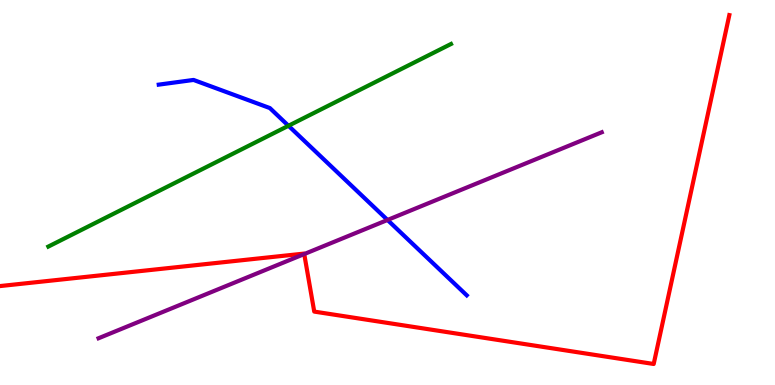[{'lines': ['blue', 'red'], 'intersections': []}, {'lines': ['green', 'red'], 'intersections': []}, {'lines': ['purple', 'red'], 'intersections': [{'x': 3.93, 'y': 3.4}]}, {'lines': ['blue', 'green'], 'intersections': [{'x': 3.72, 'y': 6.73}]}, {'lines': ['blue', 'purple'], 'intersections': [{'x': 5.0, 'y': 4.29}]}, {'lines': ['green', 'purple'], 'intersections': []}]